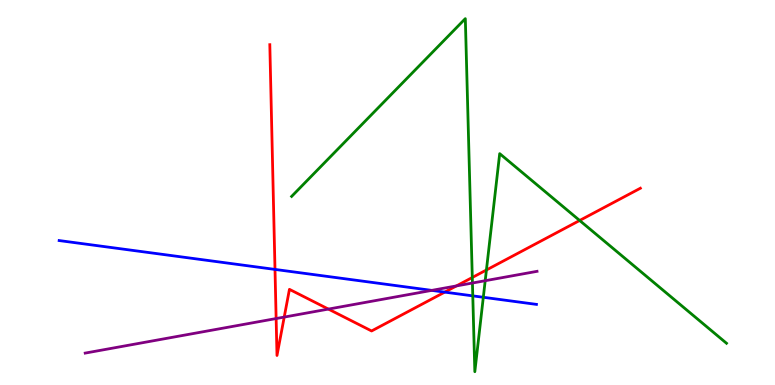[{'lines': ['blue', 'red'], 'intersections': [{'x': 3.55, 'y': 3.0}, {'x': 5.74, 'y': 2.41}]}, {'lines': ['green', 'red'], 'intersections': [{'x': 6.09, 'y': 2.79}, {'x': 6.28, 'y': 2.99}, {'x': 7.48, 'y': 4.27}]}, {'lines': ['purple', 'red'], 'intersections': [{'x': 3.56, 'y': 1.73}, {'x': 3.67, 'y': 1.76}, {'x': 4.24, 'y': 1.97}, {'x': 5.89, 'y': 2.57}]}, {'lines': ['blue', 'green'], 'intersections': [{'x': 6.1, 'y': 2.32}, {'x': 6.24, 'y': 2.28}]}, {'lines': ['blue', 'purple'], 'intersections': [{'x': 5.57, 'y': 2.46}]}, {'lines': ['green', 'purple'], 'intersections': [{'x': 6.1, 'y': 2.65}, {'x': 6.26, 'y': 2.71}]}]